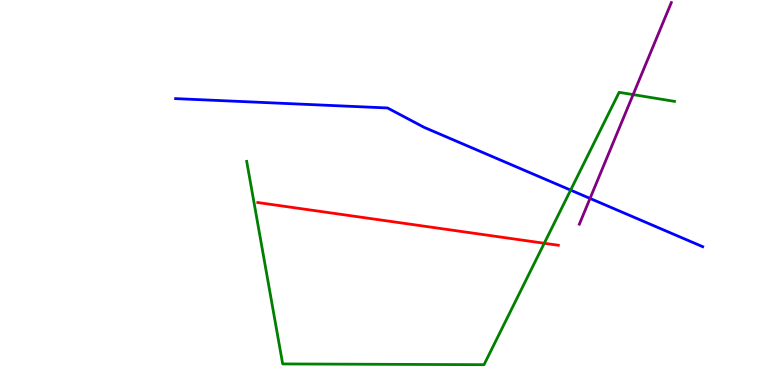[{'lines': ['blue', 'red'], 'intersections': []}, {'lines': ['green', 'red'], 'intersections': [{'x': 7.02, 'y': 3.68}]}, {'lines': ['purple', 'red'], 'intersections': []}, {'lines': ['blue', 'green'], 'intersections': [{'x': 7.36, 'y': 5.06}]}, {'lines': ['blue', 'purple'], 'intersections': [{'x': 7.61, 'y': 4.85}]}, {'lines': ['green', 'purple'], 'intersections': [{'x': 8.17, 'y': 7.54}]}]